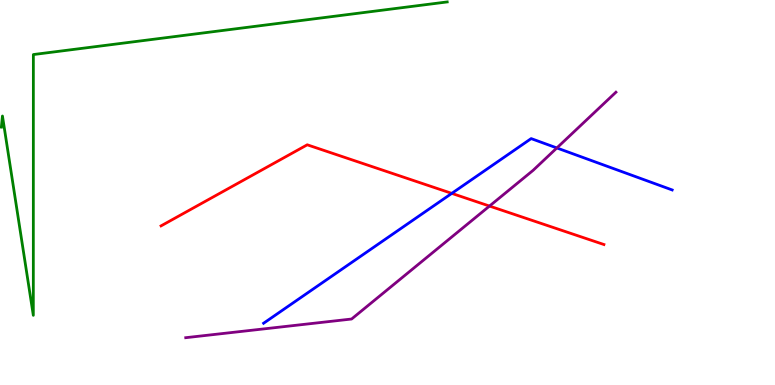[{'lines': ['blue', 'red'], 'intersections': [{'x': 5.83, 'y': 4.98}]}, {'lines': ['green', 'red'], 'intersections': []}, {'lines': ['purple', 'red'], 'intersections': [{'x': 6.32, 'y': 4.65}]}, {'lines': ['blue', 'green'], 'intersections': []}, {'lines': ['blue', 'purple'], 'intersections': [{'x': 7.19, 'y': 6.16}]}, {'lines': ['green', 'purple'], 'intersections': []}]